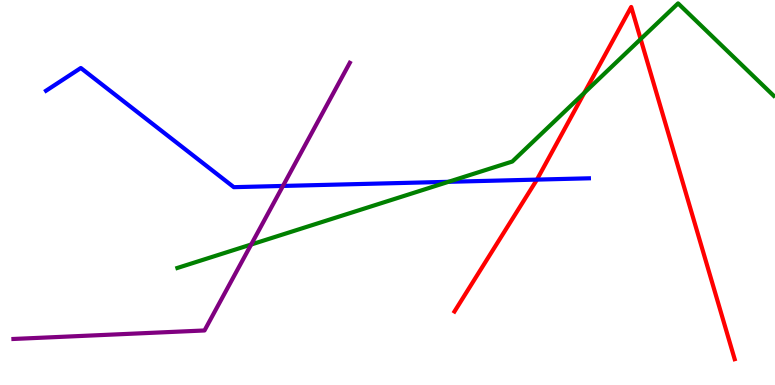[{'lines': ['blue', 'red'], 'intersections': [{'x': 6.93, 'y': 5.33}]}, {'lines': ['green', 'red'], 'intersections': [{'x': 7.54, 'y': 7.59}, {'x': 8.27, 'y': 8.98}]}, {'lines': ['purple', 'red'], 'intersections': []}, {'lines': ['blue', 'green'], 'intersections': [{'x': 5.79, 'y': 5.28}]}, {'lines': ['blue', 'purple'], 'intersections': [{'x': 3.65, 'y': 5.17}]}, {'lines': ['green', 'purple'], 'intersections': [{'x': 3.24, 'y': 3.65}]}]